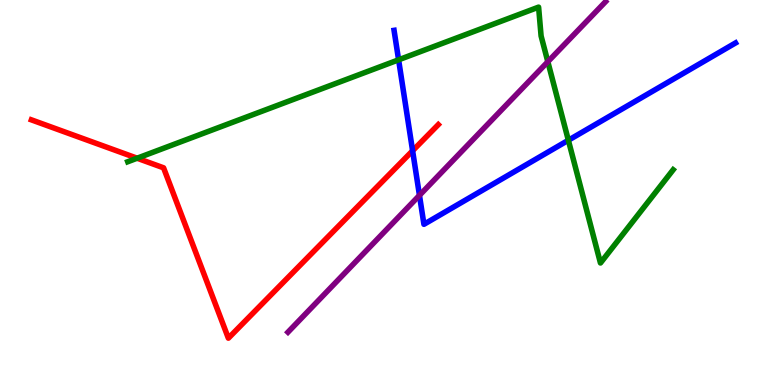[{'lines': ['blue', 'red'], 'intersections': [{'x': 5.32, 'y': 6.08}]}, {'lines': ['green', 'red'], 'intersections': [{'x': 1.77, 'y': 5.89}]}, {'lines': ['purple', 'red'], 'intersections': []}, {'lines': ['blue', 'green'], 'intersections': [{'x': 5.14, 'y': 8.45}, {'x': 7.33, 'y': 6.36}]}, {'lines': ['blue', 'purple'], 'intersections': [{'x': 5.41, 'y': 4.93}]}, {'lines': ['green', 'purple'], 'intersections': [{'x': 7.07, 'y': 8.4}]}]